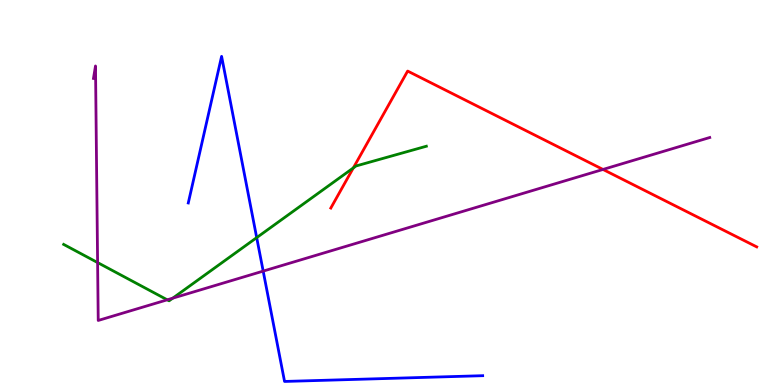[{'lines': ['blue', 'red'], 'intersections': []}, {'lines': ['green', 'red'], 'intersections': [{'x': 4.56, 'y': 5.64}]}, {'lines': ['purple', 'red'], 'intersections': [{'x': 7.78, 'y': 5.6}]}, {'lines': ['blue', 'green'], 'intersections': [{'x': 3.31, 'y': 3.83}]}, {'lines': ['blue', 'purple'], 'intersections': [{'x': 3.4, 'y': 2.96}]}, {'lines': ['green', 'purple'], 'intersections': [{'x': 1.26, 'y': 3.18}, {'x': 2.16, 'y': 2.21}, {'x': 2.23, 'y': 2.26}]}]